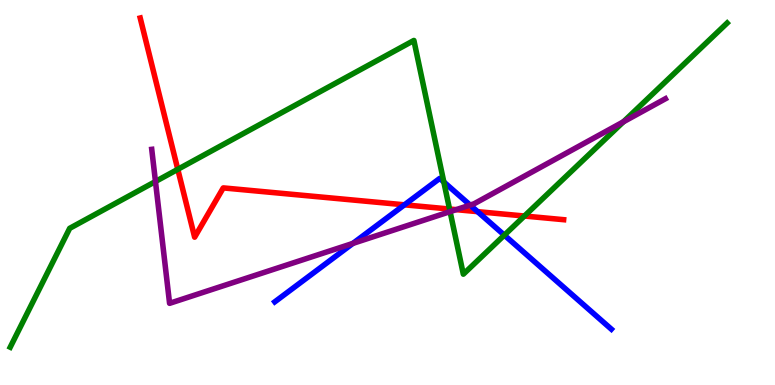[{'lines': ['blue', 'red'], 'intersections': [{'x': 5.22, 'y': 4.68}, {'x': 6.16, 'y': 4.5}]}, {'lines': ['green', 'red'], 'intersections': [{'x': 2.29, 'y': 5.6}, {'x': 5.8, 'y': 4.57}, {'x': 6.77, 'y': 4.39}]}, {'lines': ['purple', 'red'], 'intersections': [{'x': 5.89, 'y': 4.55}]}, {'lines': ['blue', 'green'], 'intersections': [{'x': 5.73, 'y': 5.27}, {'x': 6.51, 'y': 3.89}]}, {'lines': ['blue', 'purple'], 'intersections': [{'x': 4.55, 'y': 3.68}, {'x': 6.07, 'y': 4.67}]}, {'lines': ['green', 'purple'], 'intersections': [{'x': 2.01, 'y': 5.29}, {'x': 5.81, 'y': 4.5}, {'x': 8.04, 'y': 6.84}]}]